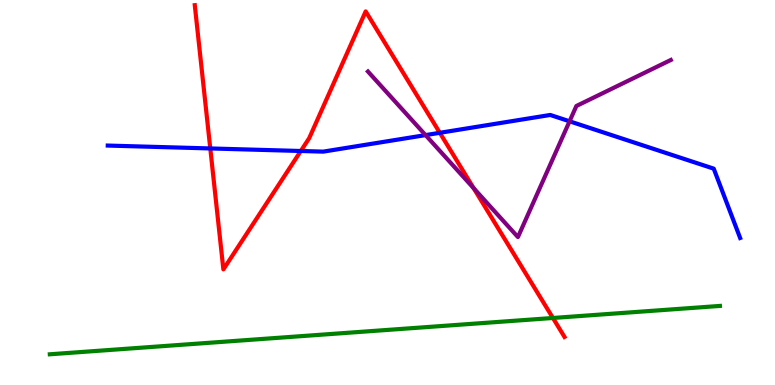[{'lines': ['blue', 'red'], 'intersections': [{'x': 2.71, 'y': 6.14}, {'x': 3.88, 'y': 6.08}, {'x': 5.68, 'y': 6.55}]}, {'lines': ['green', 'red'], 'intersections': [{'x': 7.13, 'y': 1.74}]}, {'lines': ['purple', 'red'], 'intersections': [{'x': 6.11, 'y': 5.11}]}, {'lines': ['blue', 'green'], 'intersections': []}, {'lines': ['blue', 'purple'], 'intersections': [{'x': 5.49, 'y': 6.49}, {'x': 7.35, 'y': 6.85}]}, {'lines': ['green', 'purple'], 'intersections': []}]